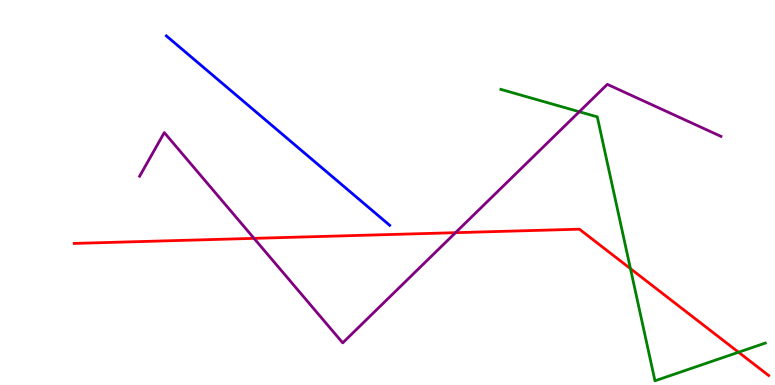[{'lines': ['blue', 'red'], 'intersections': []}, {'lines': ['green', 'red'], 'intersections': [{'x': 8.13, 'y': 3.02}, {'x': 9.53, 'y': 0.851}]}, {'lines': ['purple', 'red'], 'intersections': [{'x': 3.28, 'y': 3.81}, {'x': 5.88, 'y': 3.96}]}, {'lines': ['blue', 'green'], 'intersections': []}, {'lines': ['blue', 'purple'], 'intersections': []}, {'lines': ['green', 'purple'], 'intersections': [{'x': 7.48, 'y': 7.1}]}]